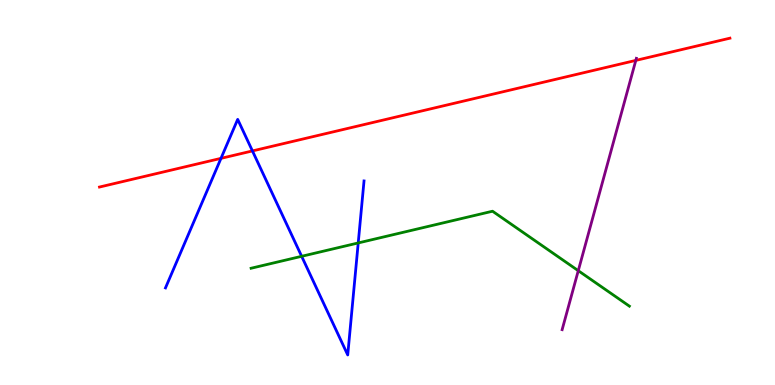[{'lines': ['blue', 'red'], 'intersections': [{'x': 2.85, 'y': 5.89}, {'x': 3.26, 'y': 6.08}]}, {'lines': ['green', 'red'], 'intersections': []}, {'lines': ['purple', 'red'], 'intersections': [{'x': 8.2, 'y': 8.43}]}, {'lines': ['blue', 'green'], 'intersections': [{'x': 3.89, 'y': 3.34}, {'x': 4.62, 'y': 3.69}]}, {'lines': ['blue', 'purple'], 'intersections': []}, {'lines': ['green', 'purple'], 'intersections': [{'x': 7.46, 'y': 2.97}]}]